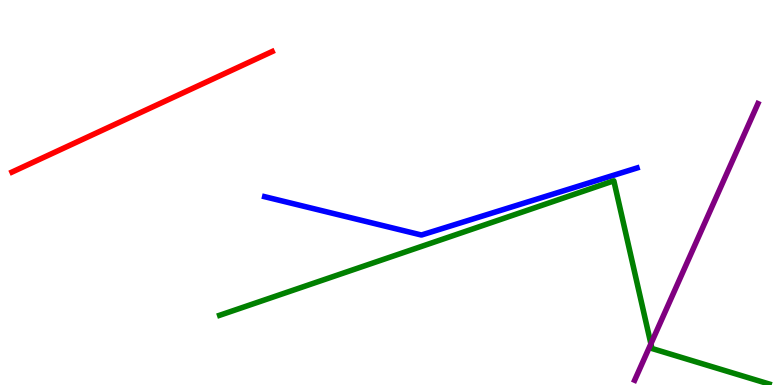[{'lines': ['blue', 'red'], 'intersections': []}, {'lines': ['green', 'red'], 'intersections': []}, {'lines': ['purple', 'red'], 'intersections': []}, {'lines': ['blue', 'green'], 'intersections': []}, {'lines': ['blue', 'purple'], 'intersections': []}, {'lines': ['green', 'purple'], 'intersections': [{'x': 8.4, 'y': 1.07}]}]